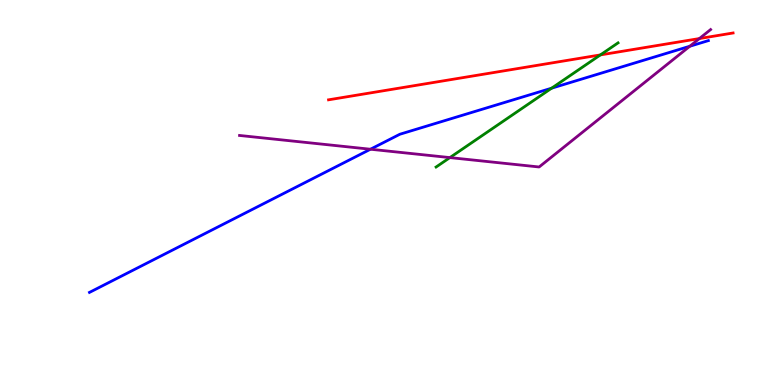[{'lines': ['blue', 'red'], 'intersections': []}, {'lines': ['green', 'red'], 'intersections': [{'x': 7.75, 'y': 8.57}]}, {'lines': ['purple', 'red'], 'intersections': [{'x': 9.02, 'y': 9.0}]}, {'lines': ['blue', 'green'], 'intersections': [{'x': 7.12, 'y': 7.71}]}, {'lines': ['blue', 'purple'], 'intersections': [{'x': 4.78, 'y': 6.12}, {'x': 8.9, 'y': 8.8}]}, {'lines': ['green', 'purple'], 'intersections': [{'x': 5.81, 'y': 5.91}]}]